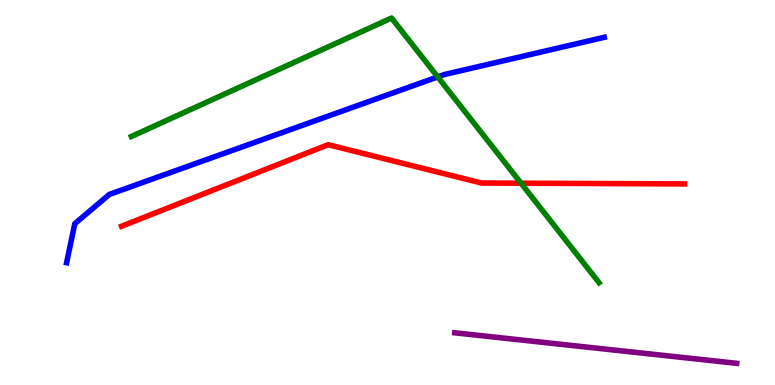[{'lines': ['blue', 'red'], 'intersections': []}, {'lines': ['green', 'red'], 'intersections': [{'x': 6.72, 'y': 5.24}]}, {'lines': ['purple', 'red'], 'intersections': []}, {'lines': ['blue', 'green'], 'intersections': [{'x': 5.65, 'y': 8.0}]}, {'lines': ['blue', 'purple'], 'intersections': []}, {'lines': ['green', 'purple'], 'intersections': []}]